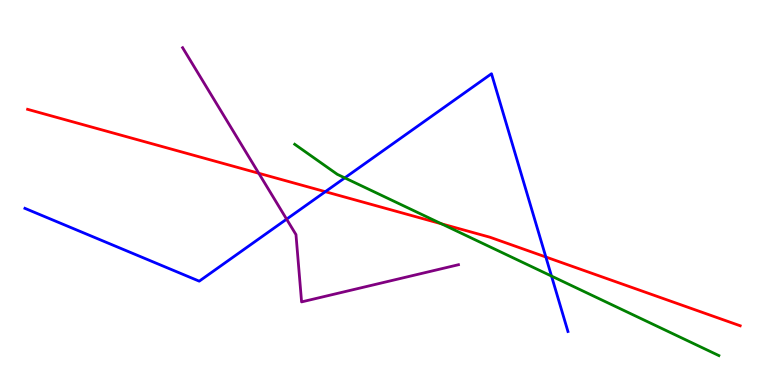[{'lines': ['blue', 'red'], 'intersections': [{'x': 4.2, 'y': 5.02}, {'x': 7.04, 'y': 3.32}]}, {'lines': ['green', 'red'], 'intersections': [{'x': 5.7, 'y': 4.19}]}, {'lines': ['purple', 'red'], 'intersections': [{'x': 3.34, 'y': 5.5}]}, {'lines': ['blue', 'green'], 'intersections': [{'x': 4.45, 'y': 5.38}, {'x': 7.12, 'y': 2.83}]}, {'lines': ['blue', 'purple'], 'intersections': [{'x': 3.7, 'y': 4.31}]}, {'lines': ['green', 'purple'], 'intersections': []}]